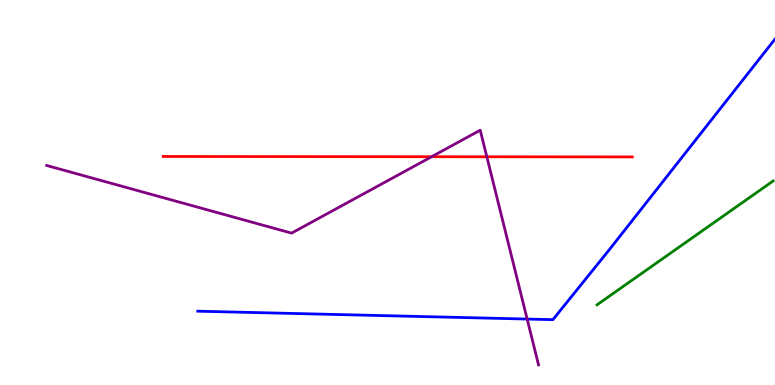[{'lines': ['blue', 'red'], 'intersections': []}, {'lines': ['green', 'red'], 'intersections': []}, {'lines': ['purple', 'red'], 'intersections': [{'x': 5.57, 'y': 5.93}, {'x': 6.28, 'y': 5.93}]}, {'lines': ['blue', 'green'], 'intersections': []}, {'lines': ['blue', 'purple'], 'intersections': [{'x': 6.8, 'y': 1.71}]}, {'lines': ['green', 'purple'], 'intersections': []}]